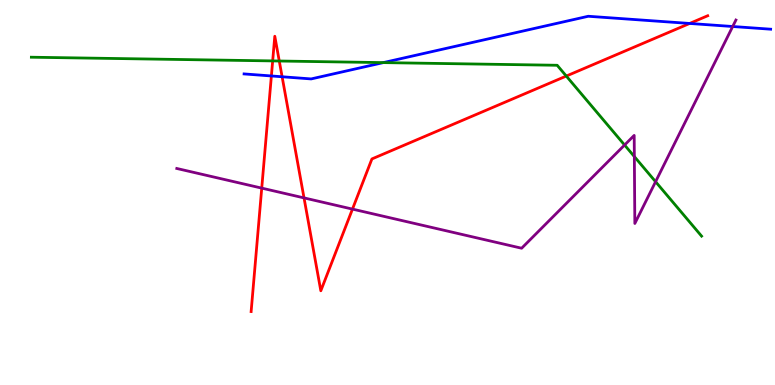[{'lines': ['blue', 'red'], 'intersections': [{'x': 3.5, 'y': 8.03}, {'x': 3.64, 'y': 8.01}, {'x': 8.9, 'y': 9.39}]}, {'lines': ['green', 'red'], 'intersections': [{'x': 3.52, 'y': 8.42}, {'x': 3.6, 'y': 8.42}, {'x': 7.31, 'y': 8.02}]}, {'lines': ['purple', 'red'], 'intersections': [{'x': 3.38, 'y': 5.11}, {'x': 3.92, 'y': 4.86}, {'x': 4.55, 'y': 4.57}]}, {'lines': ['blue', 'green'], 'intersections': [{'x': 4.95, 'y': 8.37}]}, {'lines': ['blue', 'purple'], 'intersections': [{'x': 9.45, 'y': 9.31}]}, {'lines': ['green', 'purple'], 'intersections': [{'x': 8.06, 'y': 6.23}, {'x': 8.19, 'y': 5.93}, {'x': 8.46, 'y': 5.28}]}]